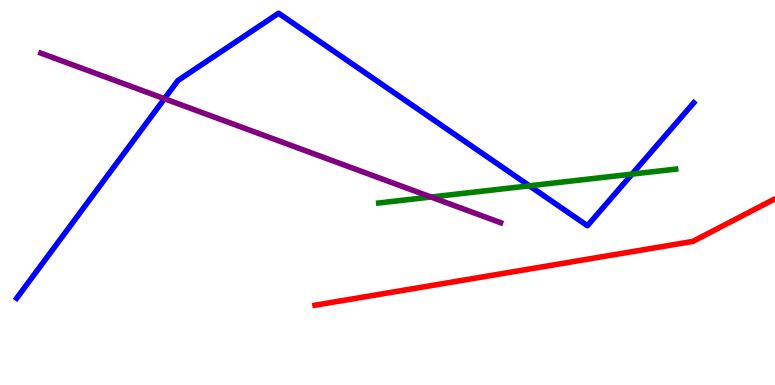[{'lines': ['blue', 'red'], 'intersections': []}, {'lines': ['green', 'red'], 'intersections': []}, {'lines': ['purple', 'red'], 'intersections': []}, {'lines': ['blue', 'green'], 'intersections': [{'x': 6.83, 'y': 5.17}, {'x': 8.16, 'y': 5.48}]}, {'lines': ['blue', 'purple'], 'intersections': [{'x': 2.12, 'y': 7.44}]}, {'lines': ['green', 'purple'], 'intersections': [{'x': 5.56, 'y': 4.88}]}]